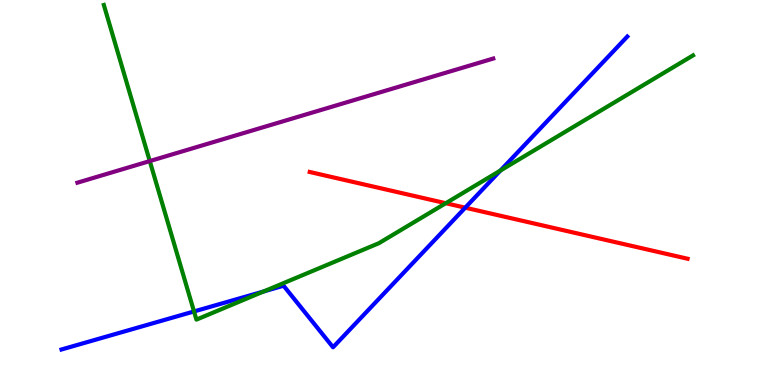[{'lines': ['blue', 'red'], 'intersections': [{'x': 6.0, 'y': 4.61}]}, {'lines': ['green', 'red'], 'intersections': [{'x': 5.75, 'y': 4.72}]}, {'lines': ['purple', 'red'], 'intersections': []}, {'lines': ['blue', 'green'], 'intersections': [{'x': 2.5, 'y': 1.91}, {'x': 3.4, 'y': 2.43}, {'x': 6.46, 'y': 5.57}]}, {'lines': ['blue', 'purple'], 'intersections': []}, {'lines': ['green', 'purple'], 'intersections': [{'x': 1.93, 'y': 5.82}]}]